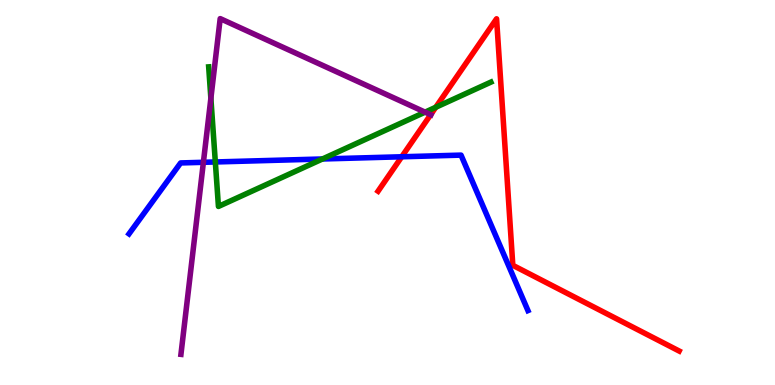[{'lines': ['blue', 'red'], 'intersections': [{'x': 5.18, 'y': 5.93}]}, {'lines': ['green', 'red'], 'intersections': [{'x': 5.62, 'y': 7.21}]}, {'lines': ['purple', 'red'], 'intersections': [{'x': 5.56, 'y': 7.02}]}, {'lines': ['blue', 'green'], 'intersections': [{'x': 2.78, 'y': 5.79}, {'x': 4.16, 'y': 5.87}]}, {'lines': ['blue', 'purple'], 'intersections': [{'x': 2.62, 'y': 5.78}]}, {'lines': ['green', 'purple'], 'intersections': [{'x': 2.72, 'y': 7.45}, {'x': 5.48, 'y': 7.09}]}]